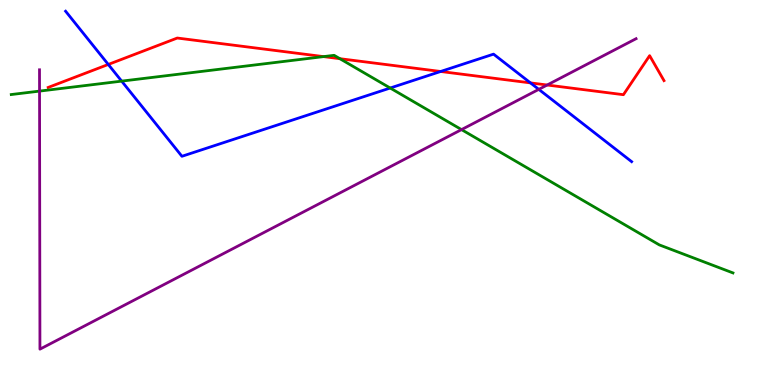[{'lines': ['blue', 'red'], 'intersections': [{'x': 1.4, 'y': 8.33}, {'x': 5.69, 'y': 8.14}, {'x': 6.84, 'y': 7.85}]}, {'lines': ['green', 'red'], 'intersections': [{'x': 4.17, 'y': 8.53}, {'x': 4.39, 'y': 8.48}]}, {'lines': ['purple', 'red'], 'intersections': [{'x': 7.06, 'y': 7.79}]}, {'lines': ['blue', 'green'], 'intersections': [{'x': 1.57, 'y': 7.89}, {'x': 5.03, 'y': 7.71}]}, {'lines': ['blue', 'purple'], 'intersections': [{'x': 6.95, 'y': 7.68}]}, {'lines': ['green', 'purple'], 'intersections': [{'x': 0.51, 'y': 7.63}, {'x': 5.96, 'y': 6.63}]}]